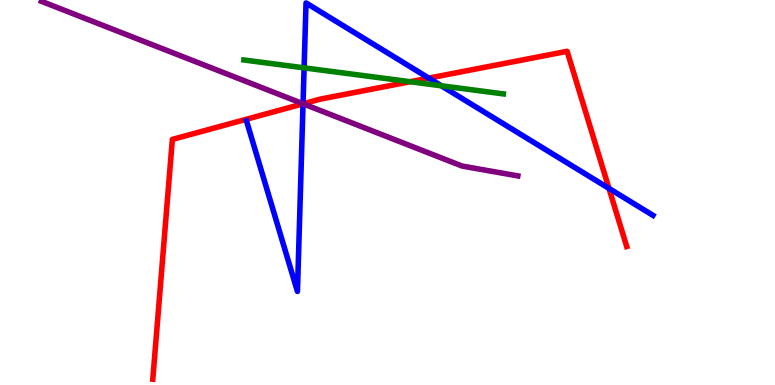[{'lines': ['blue', 'red'], 'intersections': [{'x': 3.91, 'y': 7.3}, {'x': 5.53, 'y': 7.97}, {'x': 7.86, 'y': 5.11}]}, {'lines': ['green', 'red'], 'intersections': [{'x': 5.29, 'y': 7.88}]}, {'lines': ['purple', 'red'], 'intersections': [{'x': 3.91, 'y': 7.3}]}, {'lines': ['blue', 'green'], 'intersections': [{'x': 3.92, 'y': 8.24}, {'x': 5.69, 'y': 7.77}]}, {'lines': ['blue', 'purple'], 'intersections': [{'x': 3.91, 'y': 7.3}]}, {'lines': ['green', 'purple'], 'intersections': []}]